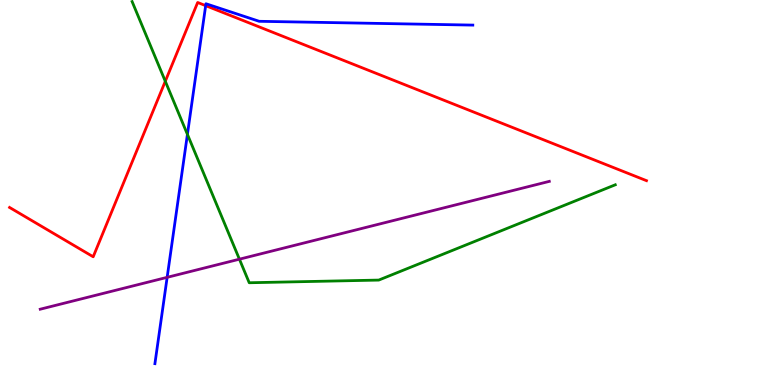[{'lines': ['blue', 'red'], 'intersections': [{'x': 2.65, 'y': 9.85}]}, {'lines': ['green', 'red'], 'intersections': [{'x': 2.13, 'y': 7.89}]}, {'lines': ['purple', 'red'], 'intersections': []}, {'lines': ['blue', 'green'], 'intersections': [{'x': 2.42, 'y': 6.51}]}, {'lines': ['blue', 'purple'], 'intersections': [{'x': 2.16, 'y': 2.8}]}, {'lines': ['green', 'purple'], 'intersections': [{'x': 3.09, 'y': 3.27}]}]